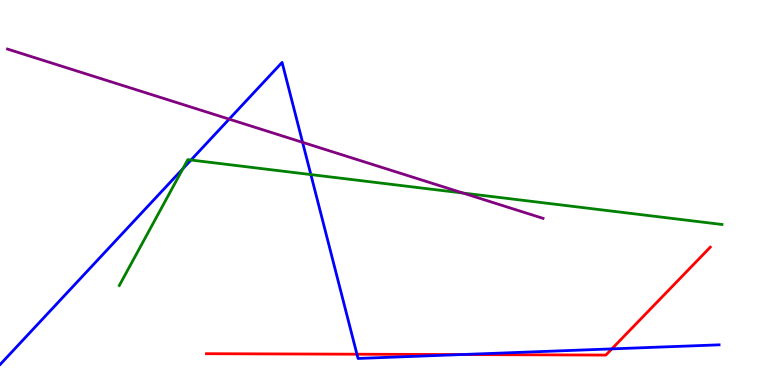[{'lines': ['blue', 'red'], 'intersections': [{'x': 4.61, 'y': 0.8}, {'x': 5.95, 'y': 0.79}, {'x': 7.89, 'y': 0.938}]}, {'lines': ['green', 'red'], 'intersections': []}, {'lines': ['purple', 'red'], 'intersections': []}, {'lines': ['blue', 'green'], 'intersections': [{'x': 2.36, 'y': 5.62}, {'x': 2.46, 'y': 5.84}, {'x': 4.01, 'y': 5.47}]}, {'lines': ['blue', 'purple'], 'intersections': [{'x': 2.96, 'y': 6.91}, {'x': 3.9, 'y': 6.3}]}, {'lines': ['green', 'purple'], 'intersections': [{'x': 5.97, 'y': 4.99}]}]